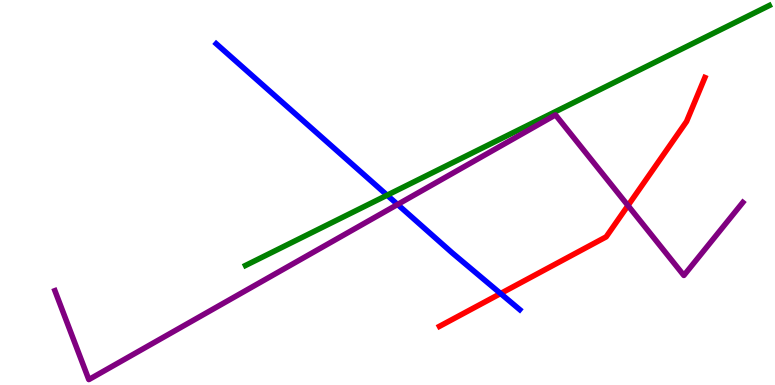[{'lines': ['blue', 'red'], 'intersections': [{'x': 6.46, 'y': 2.38}]}, {'lines': ['green', 'red'], 'intersections': []}, {'lines': ['purple', 'red'], 'intersections': [{'x': 8.1, 'y': 4.66}]}, {'lines': ['blue', 'green'], 'intersections': [{'x': 5.0, 'y': 4.93}]}, {'lines': ['blue', 'purple'], 'intersections': [{'x': 5.13, 'y': 4.69}]}, {'lines': ['green', 'purple'], 'intersections': []}]